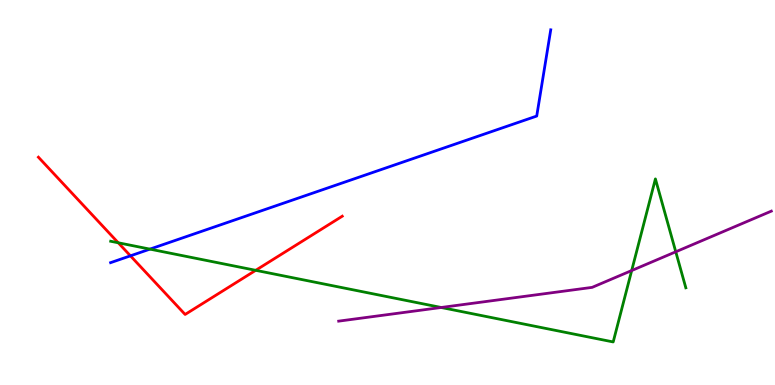[{'lines': ['blue', 'red'], 'intersections': [{'x': 1.68, 'y': 3.35}]}, {'lines': ['green', 'red'], 'intersections': [{'x': 1.53, 'y': 3.69}, {'x': 3.3, 'y': 2.98}]}, {'lines': ['purple', 'red'], 'intersections': []}, {'lines': ['blue', 'green'], 'intersections': [{'x': 1.93, 'y': 3.53}]}, {'lines': ['blue', 'purple'], 'intersections': []}, {'lines': ['green', 'purple'], 'intersections': [{'x': 5.69, 'y': 2.01}, {'x': 8.15, 'y': 2.97}, {'x': 8.72, 'y': 3.46}]}]